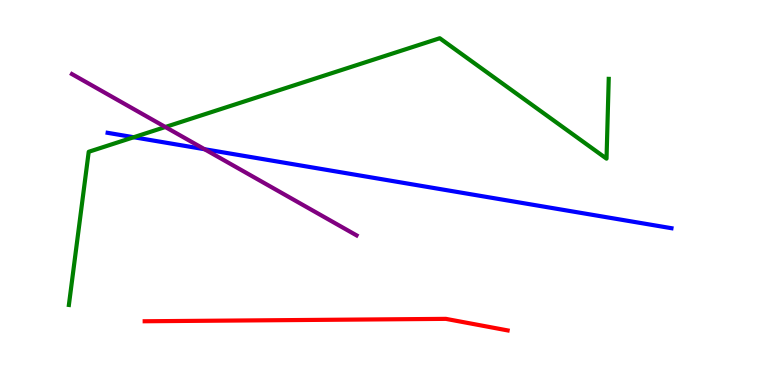[{'lines': ['blue', 'red'], 'intersections': []}, {'lines': ['green', 'red'], 'intersections': []}, {'lines': ['purple', 'red'], 'intersections': []}, {'lines': ['blue', 'green'], 'intersections': [{'x': 1.73, 'y': 6.44}]}, {'lines': ['blue', 'purple'], 'intersections': [{'x': 2.64, 'y': 6.12}]}, {'lines': ['green', 'purple'], 'intersections': [{'x': 2.13, 'y': 6.7}]}]